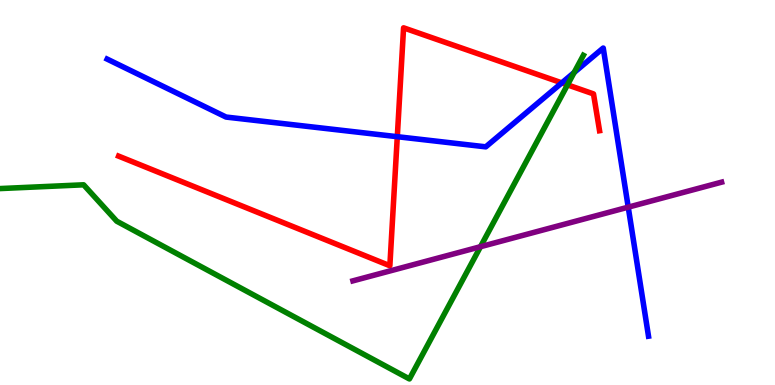[{'lines': ['blue', 'red'], 'intersections': [{'x': 5.13, 'y': 6.45}, {'x': 7.25, 'y': 7.85}]}, {'lines': ['green', 'red'], 'intersections': [{'x': 7.32, 'y': 7.8}]}, {'lines': ['purple', 'red'], 'intersections': []}, {'lines': ['blue', 'green'], 'intersections': [{'x': 7.41, 'y': 8.12}]}, {'lines': ['blue', 'purple'], 'intersections': [{'x': 8.11, 'y': 4.62}]}, {'lines': ['green', 'purple'], 'intersections': [{'x': 6.2, 'y': 3.59}]}]